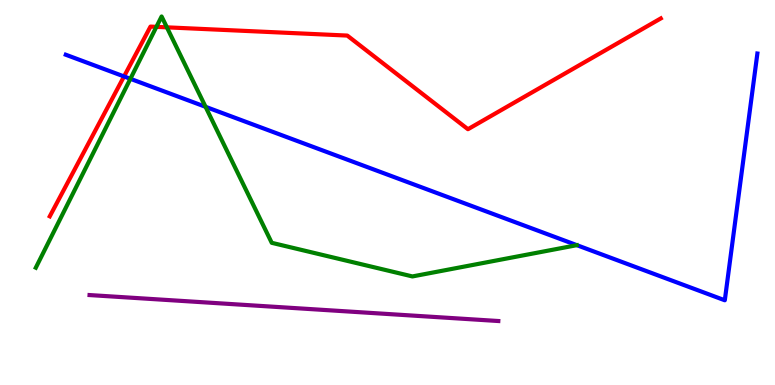[{'lines': ['blue', 'red'], 'intersections': [{'x': 1.6, 'y': 8.01}]}, {'lines': ['green', 'red'], 'intersections': [{'x': 2.02, 'y': 9.3}, {'x': 2.15, 'y': 9.29}]}, {'lines': ['purple', 'red'], 'intersections': []}, {'lines': ['blue', 'green'], 'intersections': [{'x': 1.68, 'y': 7.95}, {'x': 2.65, 'y': 7.23}]}, {'lines': ['blue', 'purple'], 'intersections': []}, {'lines': ['green', 'purple'], 'intersections': []}]